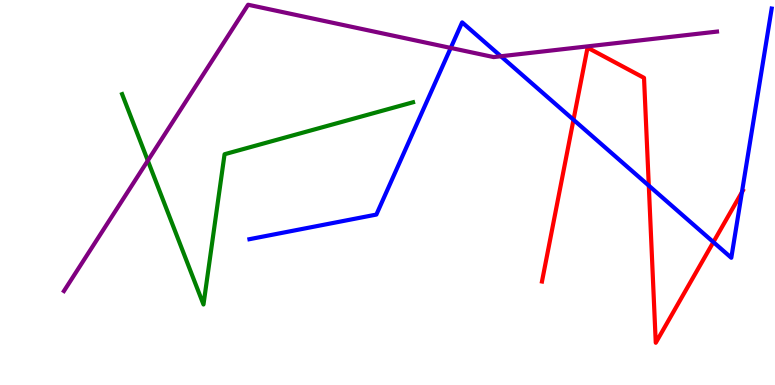[{'lines': ['blue', 'red'], 'intersections': [{'x': 7.4, 'y': 6.89}, {'x': 8.37, 'y': 5.18}, {'x': 9.2, 'y': 3.71}, {'x': 9.57, 'y': 5.01}]}, {'lines': ['green', 'red'], 'intersections': []}, {'lines': ['purple', 'red'], 'intersections': []}, {'lines': ['blue', 'green'], 'intersections': []}, {'lines': ['blue', 'purple'], 'intersections': [{'x': 5.82, 'y': 8.76}, {'x': 6.46, 'y': 8.54}]}, {'lines': ['green', 'purple'], 'intersections': [{'x': 1.91, 'y': 5.83}]}]